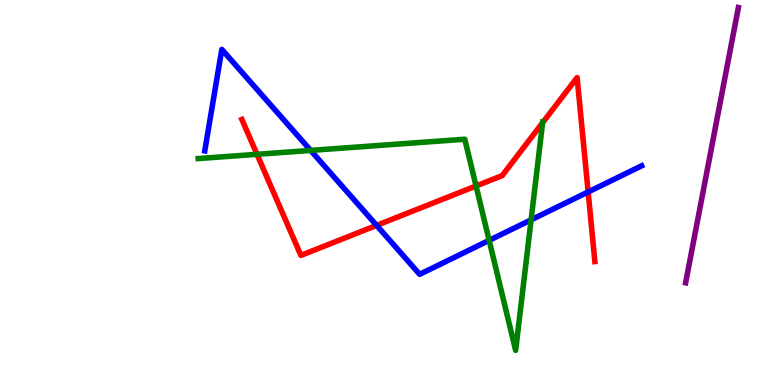[{'lines': ['blue', 'red'], 'intersections': [{'x': 4.86, 'y': 4.15}, {'x': 7.59, 'y': 5.01}]}, {'lines': ['green', 'red'], 'intersections': [{'x': 3.32, 'y': 5.99}, {'x': 6.14, 'y': 5.17}, {'x': 7.0, 'y': 6.81}]}, {'lines': ['purple', 'red'], 'intersections': []}, {'lines': ['blue', 'green'], 'intersections': [{'x': 4.01, 'y': 6.09}, {'x': 6.31, 'y': 3.76}, {'x': 6.85, 'y': 4.29}]}, {'lines': ['blue', 'purple'], 'intersections': []}, {'lines': ['green', 'purple'], 'intersections': []}]